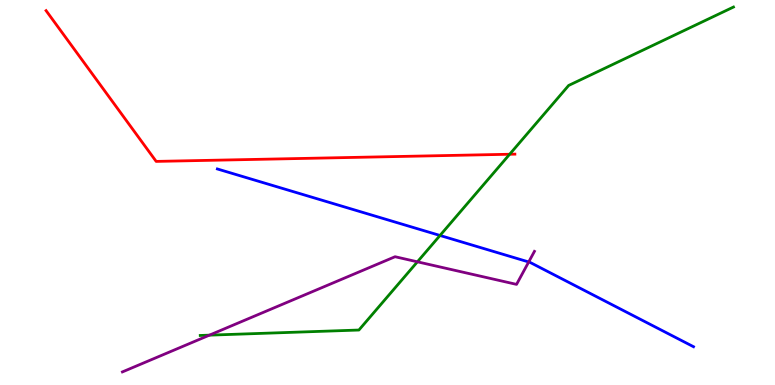[{'lines': ['blue', 'red'], 'intersections': []}, {'lines': ['green', 'red'], 'intersections': [{'x': 6.58, 'y': 5.99}]}, {'lines': ['purple', 'red'], 'intersections': []}, {'lines': ['blue', 'green'], 'intersections': [{'x': 5.68, 'y': 3.88}]}, {'lines': ['blue', 'purple'], 'intersections': [{'x': 6.82, 'y': 3.2}]}, {'lines': ['green', 'purple'], 'intersections': [{'x': 2.7, 'y': 1.29}, {'x': 5.39, 'y': 3.2}]}]